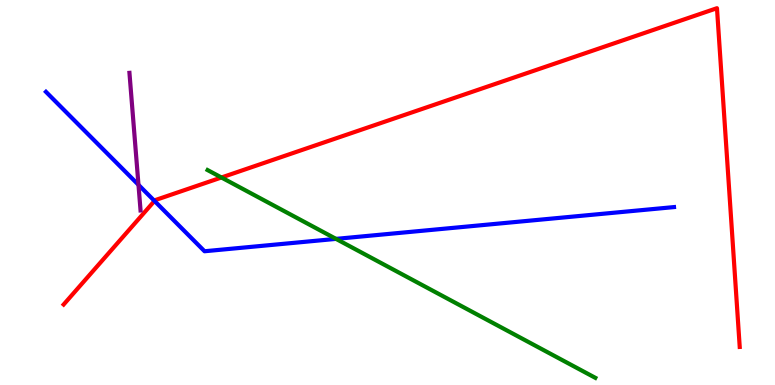[{'lines': ['blue', 'red'], 'intersections': [{'x': 1.99, 'y': 4.78}]}, {'lines': ['green', 'red'], 'intersections': [{'x': 2.86, 'y': 5.39}]}, {'lines': ['purple', 'red'], 'intersections': []}, {'lines': ['blue', 'green'], 'intersections': [{'x': 4.34, 'y': 3.8}]}, {'lines': ['blue', 'purple'], 'intersections': [{'x': 1.79, 'y': 5.2}]}, {'lines': ['green', 'purple'], 'intersections': []}]